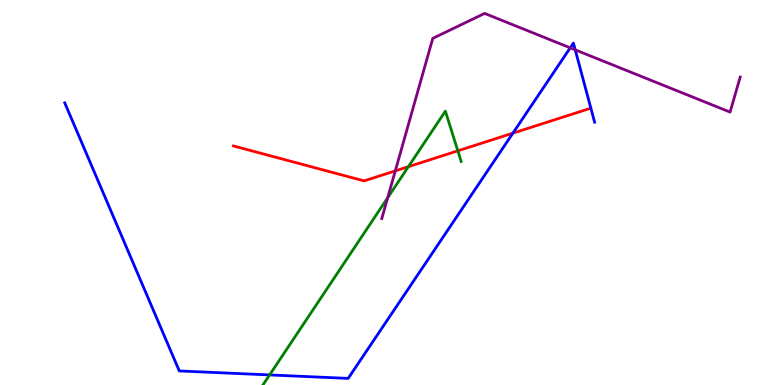[{'lines': ['blue', 'red'], 'intersections': [{'x': 6.62, 'y': 6.54}]}, {'lines': ['green', 'red'], 'intersections': [{'x': 5.27, 'y': 5.67}, {'x': 5.91, 'y': 6.08}]}, {'lines': ['purple', 'red'], 'intersections': [{'x': 5.1, 'y': 5.56}]}, {'lines': ['blue', 'green'], 'intersections': [{'x': 3.48, 'y': 0.262}]}, {'lines': ['blue', 'purple'], 'intersections': [{'x': 7.36, 'y': 8.76}, {'x': 7.42, 'y': 8.71}]}, {'lines': ['green', 'purple'], 'intersections': [{'x': 5.0, 'y': 4.86}]}]